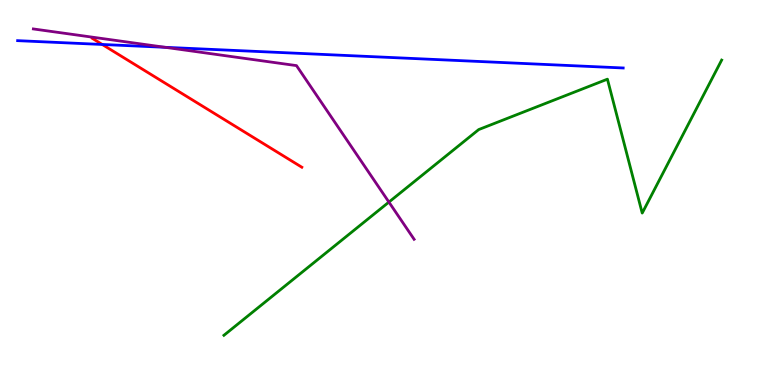[{'lines': ['blue', 'red'], 'intersections': [{'x': 1.32, 'y': 8.84}]}, {'lines': ['green', 'red'], 'intersections': []}, {'lines': ['purple', 'red'], 'intersections': []}, {'lines': ['blue', 'green'], 'intersections': []}, {'lines': ['blue', 'purple'], 'intersections': [{'x': 2.13, 'y': 8.77}]}, {'lines': ['green', 'purple'], 'intersections': [{'x': 5.02, 'y': 4.75}]}]